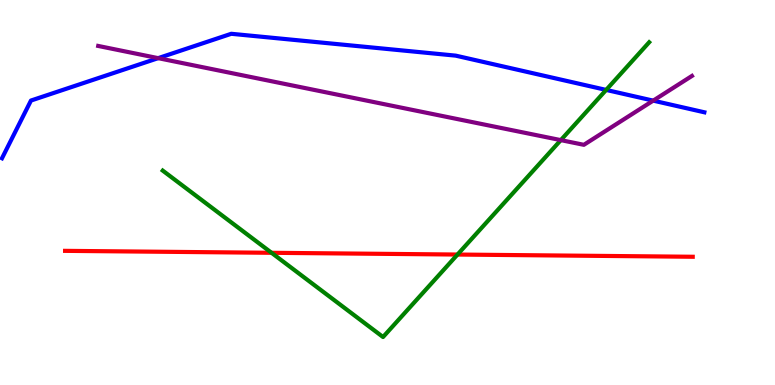[{'lines': ['blue', 'red'], 'intersections': []}, {'lines': ['green', 'red'], 'intersections': [{'x': 3.5, 'y': 3.43}, {'x': 5.9, 'y': 3.39}]}, {'lines': ['purple', 'red'], 'intersections': []}, {'lines': ['blue', 'green'], 'intersections': [{'x': 7.82, 'y': 7.66}]}, {'lines': ['blue', 'purple'], 'intersections': [{'x': 2.04, 'y': 8.49}, {'x': 8.43, 'y': 7.39}]}, {'lines': ['green', 'purple'], 'intersections': [{'x': 7.24, 'y': 6.36}]}]